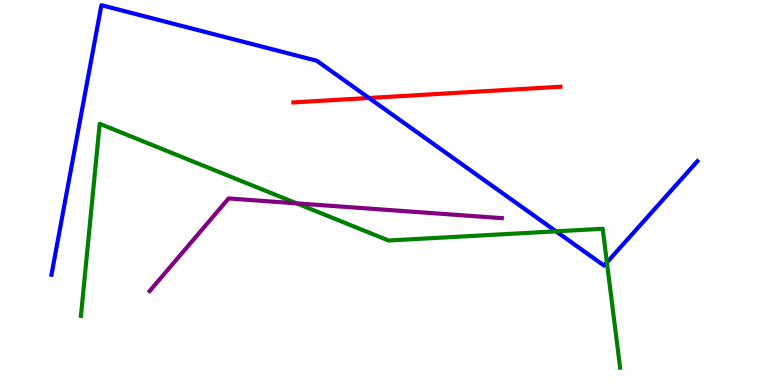[{'lines': ['blue', 'red'], 'intersections': [{'x': 4.76, 'y': 7.45}]}, {'lines': ['green', 'red'], 'intersections': []}, {'lines': ['purple', 'red'], 'intersections': []}, {'lines': ['blue', 'green'], 'intersections': [{'x': 7.17, 'y': 3.99}, {'x': 7.83, 'y': 3.18}]}, {'lines': ['blue', 'purple'], 'intersections': []}, {'lines': ['green', 'purple'], 'intersections': [{'x': 3.83, 'y': 4.72}]}]